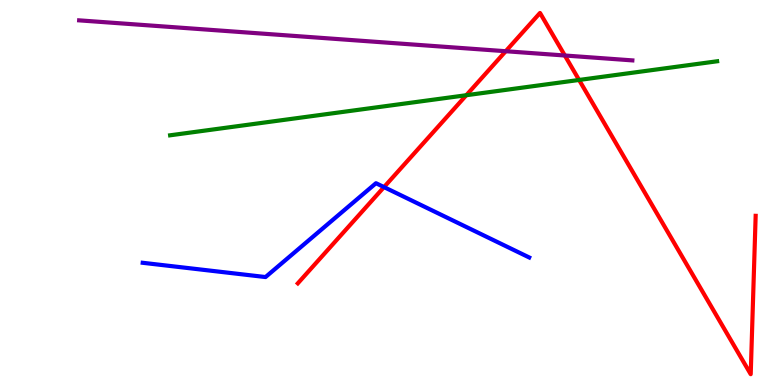[{'lines': ['blue', 'red'], 'intersections': [{'x': 4.96, 'y': 5.14}]}, {'lines': ['green', 'red'], 'intersections': [{'x': 6.02, 'y': 7.53}, {'x': 7.47, 'y': 7.92}]}, {'lines': ['purple', 'red'], 'intersections': [{'x': 6.53, 'y': 8.67}, {'x': 7.29, 'y': 8.56}]}, {'lines': ['blue', 'green'], 'intersections': []}, {'lines': ['blue', 'purple'], 'intersections': []}, {'lines': ['green', 'purple'], 'intersections': []}]